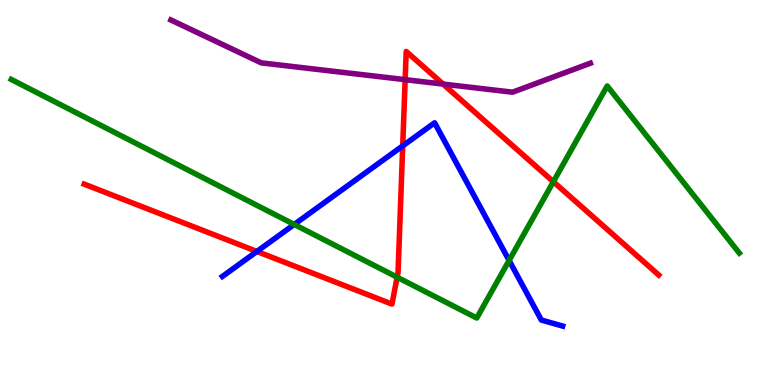[{'lines': ['blue', 'red'], 'intersections': [{'x': 3.31, 'y': 3.47}, {'x': 5.2, 'y': 6.21}]}, {'lines': ['green', 'red'], 'intersections': [{'x': 5.12, 'y': 2.8}, {'x': 7.14, 'y': 5.28}]}, {'lines': ['purple', 'red'], 'intersections': [{'x': 5.23, 'y': 7.93}, {'x': 5.72, 'y': 7.82}]}, {'lines': ['blue', 'green'], 'intersections': [{'x': 3.8, 'y': 4.17}, {'x': 6.57, 'y': 3.23}]}, {'lines': ['blue', 'purple'], 'intersections': []}, {'lines': ['green', 'purple'], 'intersections': []}]